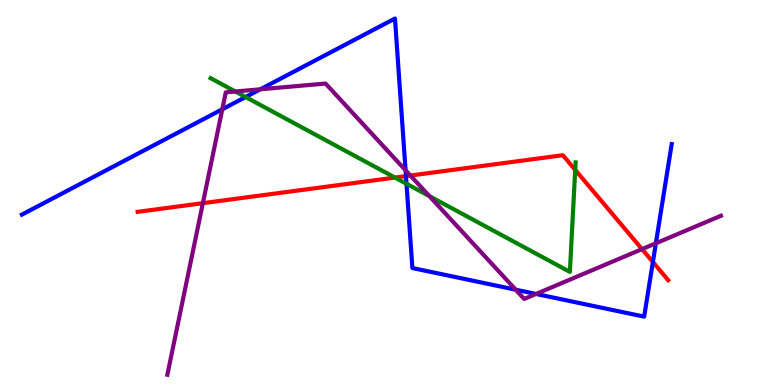[{'lines': ['blue', 'red'], 'intersections': [{'x': 5.24, 'y': 5.43}, {'x': 8.42, 'y': 3.19}]}, {'lines': ['green', 'red'], 'intersections': [{'x': 5.1, 'y': 5.39}, {'x': 7.42, 'y': 5.59}]}, {'lines': ['purple', 'red'], 'intersections': [{'x': 2.62, 'y': 4.72}, {'x': 5.3, 'y': 5.44}, {'x': 8.28, 'y': 3.53}]}, {'lines': ['blue', 'green'], 'intersections': [{'x': 3.17, 'y': 7.48}, {'x': 5.25, 'y': 5.23}]}, {'lines': ['blue', 'purple'], 'intersections': [{'x': 2.87, 'y': 7.16}, {'x': 3.36, 'y': 7.68}, {'x': 5.23, 'y': 5.58}, {'x': 6.65, 'y': 2.48}, {'x': 6.92, 'y': 2.36}, {'x': 8.46, 'y': 3.68}]}, {'lines': ['green', 'purple'], 'intersections': [{'x': 3.04, 'y': 7.62}, {'x': 5.54, 'y': 4.91}]}]